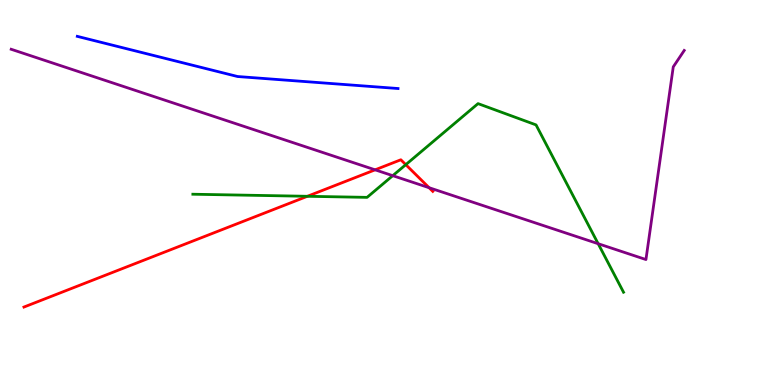[{'lines': ['blue', 'red'], 'intersections': []}, {'lines': ['green', 'red'], 'intersections': [{'x': 3.97, 'y': 4.9}, {'x': 5.24, 'y': 5.72}]}, {'lines': ['purple', 'red'], 'intersections': [{'x': 4.84, 'y': 5.59}, {'x': 5.54, 'y': 5.12}]}, {'lines': ['blue', 'green'], 'intersections': []}, {'lines': ['blue', 'purple'], 'intersections': []}, {'lines': ['green', 'purple'], 'intersections': [{'x': 5.07, 'y': 5.44}, {'x': 7.72, 'y': 3.67}]}]